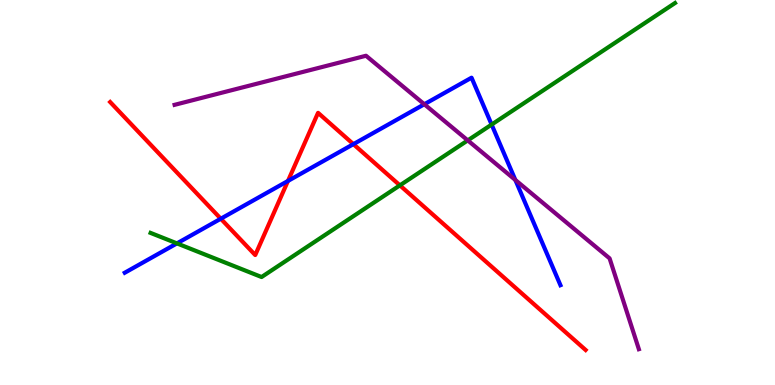[{'lines': ['blue', 'red'], 'intersections': [{'x': 2.85, 'y': 4.32}, {'x': 3.72, 'y': 5.3}, {'x': 4.56, 'y': 6.26}]}, {'lines': ['green', 'red'], 'intersections': [{'x': 5.16, 'y': 5.19}]}, {'lines': ['purple', 'red'], 'intersections': []}, {'lines': ['blue', 'green'], 'intersections': [{'x': 2.28, 'y': 3.68}, {'x': 6.34, 'y': 6.76}]}, {'lines': ['blue', 'purple'], 'intersections': [{'x': 5.48, 'y': 7.29}, {'x': 6.65, 'y': 5.33}]}, {'lines': ['green', 'purple'], 'intersections': [{'x': 6.04, 'y': 6.35}]}]